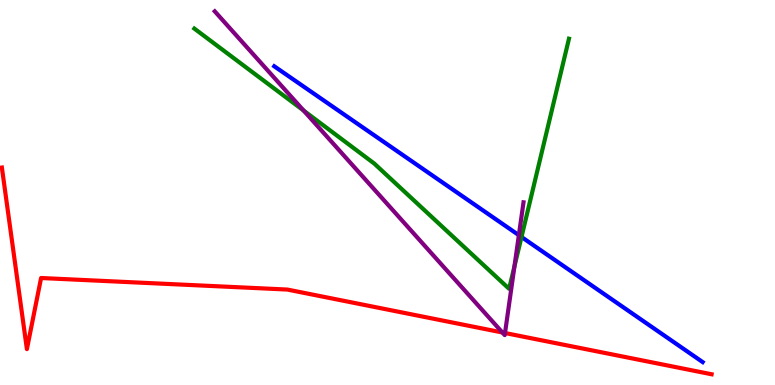[{'lines': ['blue', 'red'], 'intersections': []}, {'lines': ['green', 'red'], 'intersections': []}, {'lines': ['purple', 'red'], 'intersections': [{'x': 6.48, 'y': 1.36}, {'x': 6.52, 'y': 1.35}]}, {'lines': ['blue', 'green'], 'intersections': [{'x': 6.73, 'y': 3.84}]}, {'lines': ['blue', 'purple'], 'intersections': [{'x': 6.7, 'y': 3.89}]}, {'lines': ['green', 'purple'], 'intersections': [{'x': 3.92, 'y': 7.13}, {'x': 6.64, 'y': 3.08}]}]